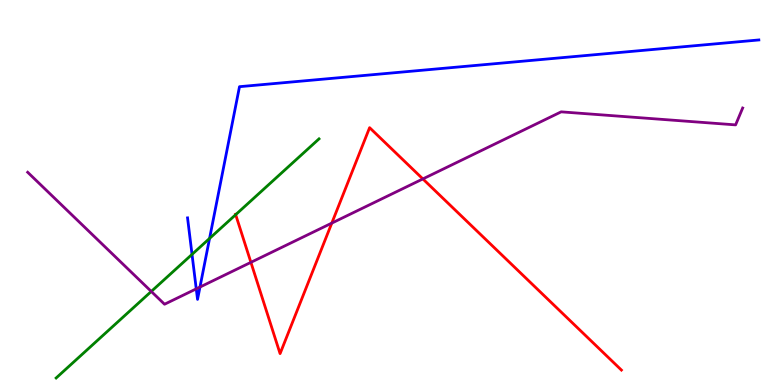[{'lines': ['blue', 'red'], 'intersections': []}, {'lines': ['green', 'red'], 'intersections': [{'x': 3.04, 'y': 4.42}]}, {'lines': ['purple', 'red'], 'intersections': [{'x': 3.24, 'y': 3.19}, {'x': 4.28, 'y': 4.21}, {'x': 5.46, 'y': 5.35}]}, {'lines': ['blue', 'green'], 'intersections': [{'x': 2.48, 'y': 3.39}, {'x': 2.7, 'y': 3.81}]}, {'lines': ['blue', 'purple'], 'intersections': [{'x': 2.53, 'y': 2.5}, {'x': 2.58, 'y': 2.54}]}, {'lines': ['green', 'purple'], 'intersections': [{'x': 1.95, 'y': 2.43}]}]